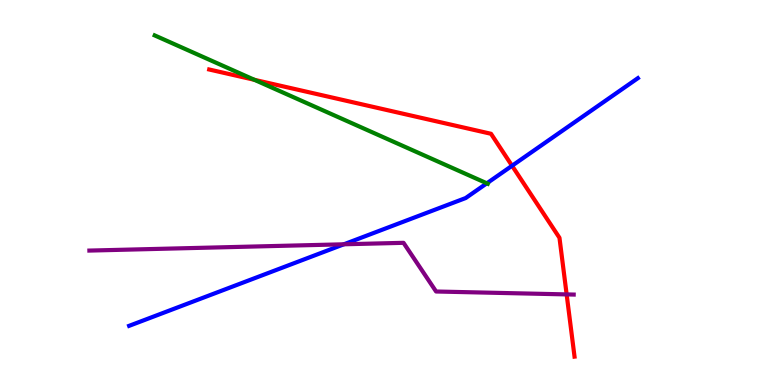[{'lines': ['blue', 'red'], 'intersections': [{'x': 6.61, 'y': 5.69}]}, {'lines': ['green', 'red'], 'intersections': [{'x': 3.28, 'y': 7.93}]}, {'lines': ['purple', 'red'], 'intersections': [{'x': 7.31, 'y': 2.35}]}, {'lines': ['blue', 'green'], 'intersections': [{'x': 6.28, 'y': 5.24}]}, {'lines': ['blue', 'purple'], 'intersections': [{'x': 4.44, 'y': 3.65}]}, {'lines': ['green', 'purple'], 'intersections': []}]